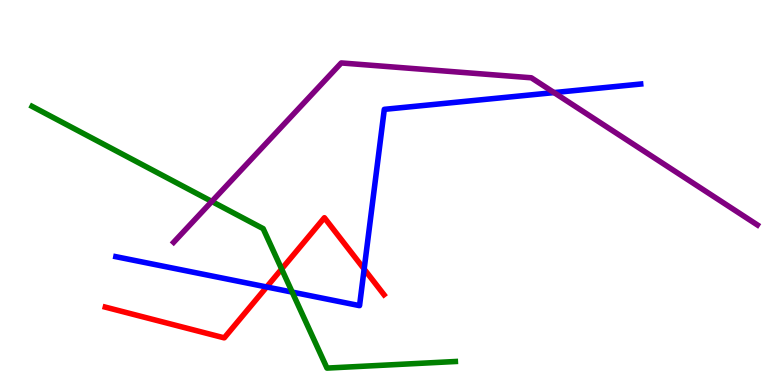[{'lines': ['blue', 'red'], 'intersections': [{'x': 3.44, 'y': 2.55}, {'x': 4.7, 'y': 3.01}]}, {'lines': ['green', 'red'], 'intersections': [{'x': 3.63, 'y': 3.01}]}, {'lines': ['purple', 'red'], 'intersections': []}, {'lines': ['blue', 'green'], 'intersections': [{'x': 3.77, 'y': 2.41}]}, {'lines': ['blue', 'purple'], 'intersections': [{'x': 7.15, 'y': 7.6}]}, {'lines': ['green', 'purple'], 'intersections': [{'x': 2.73, 'y': 4.77}]}]